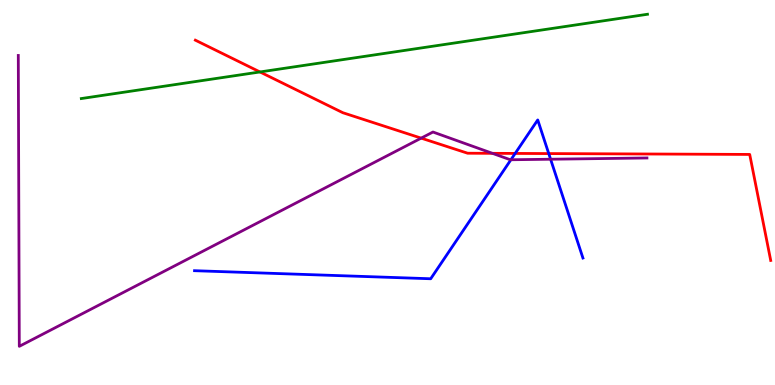[{'lines': ['blue', 'red'], 'intersections': [{'x': 6.65, 'y': 6.01}, {'x': 7.08, 'y': 6.01}]}, {'lines': ['green', 'red'], 'intersections': [{'x': 3.35, 'y': 8.13}]}, {'lines': ['purple', 'red'], 'intersections': [{'x': 5.43, 'y': 6.41}, {'x': 6.35, 'y': 6.02}]}, {'lines': ['blue', 'green'], 'intersections': []}, {'lines': ['blue', 'purple'], 'intersections': [{'x': 6.59, 'y': 5.85}, {'x': 7.1, 'y': 5.86}]}, {'lines': ['green', 'purple'], 'intersections': []}]